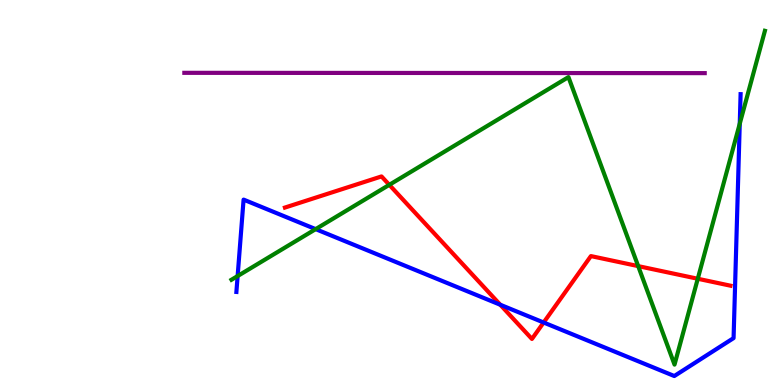[{'lines': ['blue', 'red'], 'intersections': [{'x': 6.46, 'y': 2.08}, {'x': 7.01, 'y': 1.62}]}, {'lines': ['green', 'red'], 'intersections': [{'x': 5.02, 'y': 5.2}, {'x': 8.23, 'y': 3.09}, {'x': 9.0, 'y': 2.76}]}, {'lines': ['purple', 'red'], 'intersections': []}, {'lines': ['blue', 'green'], 'intersections': [{'x': 3.07, 'y': 2.83}, {'x': 4.07, 'y': 4.05}, {'x': 9.55, 'y': 6.79}]}, {'lines': ['blue', 'purple'], 'intersections': []}, {'lines': ['green', 'purple'], 'intersections': []}]